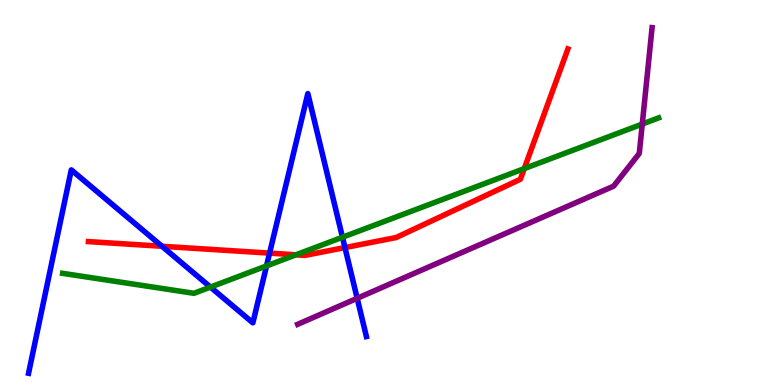[{'lines': ['blue', 'red'], 'intersections': [{'x': 2.09, 'y': 3.6}, {'x': 3.48, 'y': 3.43}, {'x': 4.45, 'y': 3.57}]}, {'lines': ['green', 'red'], 'intersections': [{'x': 3.82, 'y': 3.38}, {'x': 6.76, 'y': 5.62}]}, {'lines': ['purple', 'red'], 'intersections': []}, {'lines': ['blue', 'green'], 'intersections': [{'x': 2.72, 'y': 2.54}, {'x': 3.44, 'y': 3.09}, {'x': 4.42, 'y': 3.84}]}, {'lines': ['blue', 'purple'], 'intersections': [{'x': 4.61, 'y': 2.25}]}, {'lines': ['green', 'purple'], 'intersections': [{'x': 8.29, 'y': 6.78}]}]